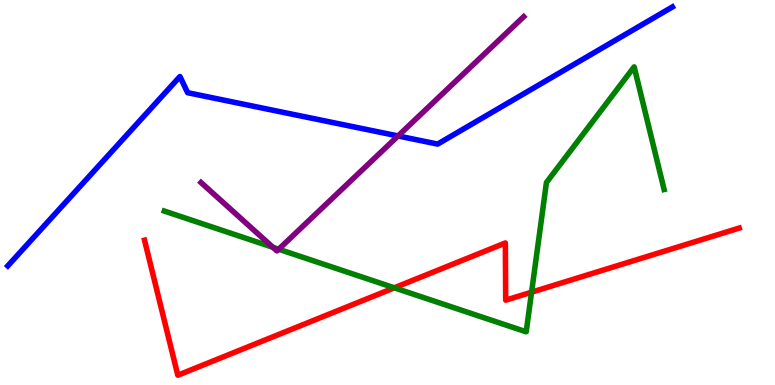[{'lines': ['blue', 'red'], 'intersections': []}, {'lines': ['green', 'red'], 'intersections': [{'x': 5.09, 'y': 2.52}, {'x': 6.86, 'y': 2.41}]}, {'lines': ['purple', 'red'], 'intersections': []}, {'lines': ['blue', 'green'], 'intersections': []}, {'lines': ['blue', 'purple'], 'intersections': [{'x': 5.14, 'y': 6.47}]}, {'lines': ['green', 'purple'], 'intersections': [{'x': 3.52, 'y': 3.58}, {'x': 3.6, 'y': 3.53}]}]